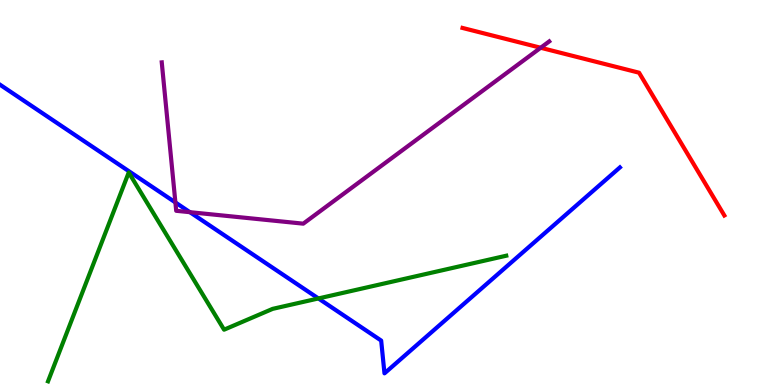[{'lines': ['blue', 'red'], 'intersections': []}, {'lines': ['green', 'red'], 'intersections': []}, {'lines': ['purple', 'red'], 'intersections': [{'x': 6.98, 'y': 8.76}]}, {'lines': ['blue', 'green'], 'intersections': [{'x': 4.11, 'y': 2.25}]}, {'lines': ['blue', 'purple'], 'intersections': [{'x': 2.26, 'y': 4.74}, {'x': 2.45, 'y': 4.49}]}, {'lines': ['green', 'purple'], 'intersections': []}]